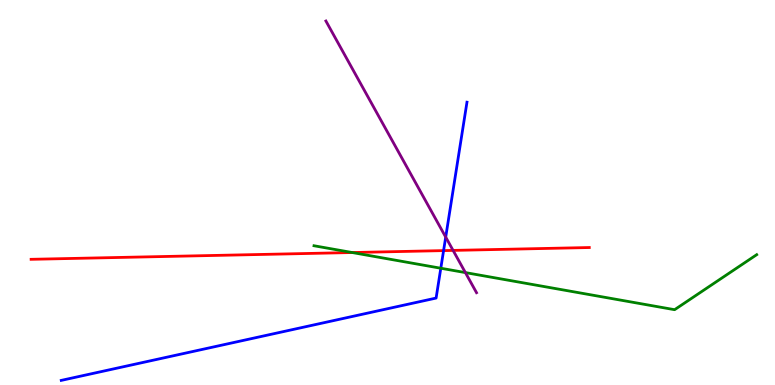[{'lines': ['blue', 'red'], 'intersections': [{'x': 5.72, 'y': 3.49}]}, {'lines': ['green', 'red'], 'intersections': [{'x': 4.54, 'y': 3.44}]}, {'lines': ['purple', 'red'], 'intersections': [{'x': 5.85, 'y': 3.5}]}, {'lines': ['blue', 'green'], 'intersections': [{'x': 5.69, 'y': 3.03}]}, {'lines': ['blue', 'purple'], 'intersections': [{'x': 5.75, 'y': 3.84}]}, {'lines': ['green', 'purple'], 'intersections': [{'x': 6.01, 'y': 2.92}]}]